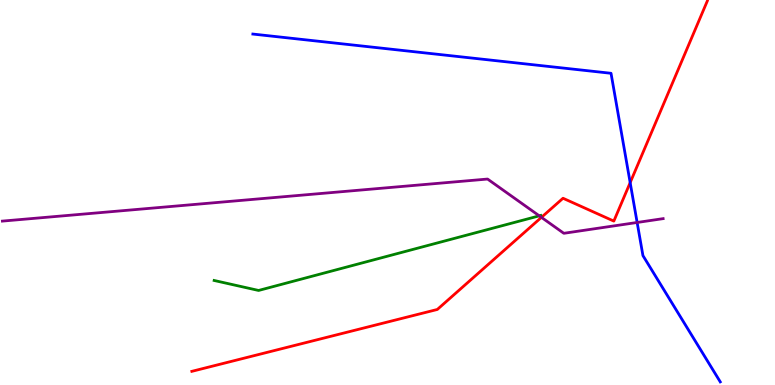[{'lines': ['blue', 'red'], 'intersections': [{'x': 8.13, 'y': 5.26}]}, {'lines': ['green', 'red'], 'intersections': []}, {'lines': ['purple', 'red'], 'intersections': [{'x': 6.99, 'y': 4.35}]}, {'lines': ['blue', 'green'], 'intersections': []}, {'lines': ['blue', 'purple'], 'intersections': [{'x': 8.22, 'y': 4.22}]}, {'lines': ['green', 'purple'], 'intersections': [{'x': 6.96, 'y': 4.39}]}]